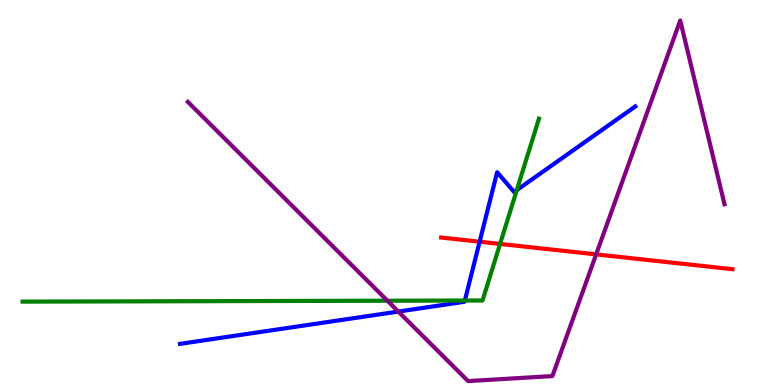[{'lines': ['blue', 'red'], 'intersections': [{'x': 6.19, 'y': 3.72}]}, {'lines': ['green', 'red'], 'intersections': [{'x': 6.45, 'y': 3.66}]}, {'lines': ['purple', 'red'], 'intersections': [{'x': 7.69, 'y': 3.39}]}, {'lines': ['blue', 'green'], 'intersections': [{'x': 6.0, 'y': 2.19}, {'x': 6.67, 'y': 5.06}]}, {'lines': ['blue', 'purple'], 'intersections': [{'x': 5.14, 'y': 1.91}]}, {'lines': ['green', 'purple'], 'intersections': [{'x': 5.0, 'y': 2.19}]}]